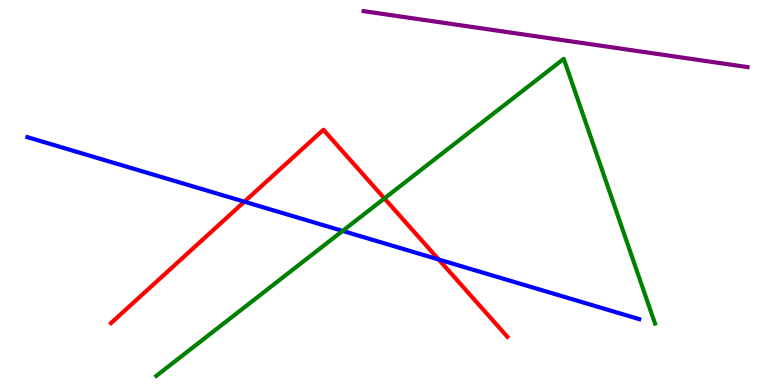[{'lines': ['blue', 'red'], 'intersections': [{'x': 3.15, 'y': 4.76}, {'x': 5.66, 'y': 3.26}]}, {'lines': ['green', 'red'], 'intersections': [{'x': 4.96, 'y': 4.85}]}, {'lines': ['purple', 'red'], 'intersections': []}, {'lines': ['blue', 'green'], 'intersections': [{'x': 4.42, 'y': 4.0}]}, {'lines': ['blue', 'purple'], 'intersections': []}, {'lines': ['green', 'purple'], 'intersections': []}]